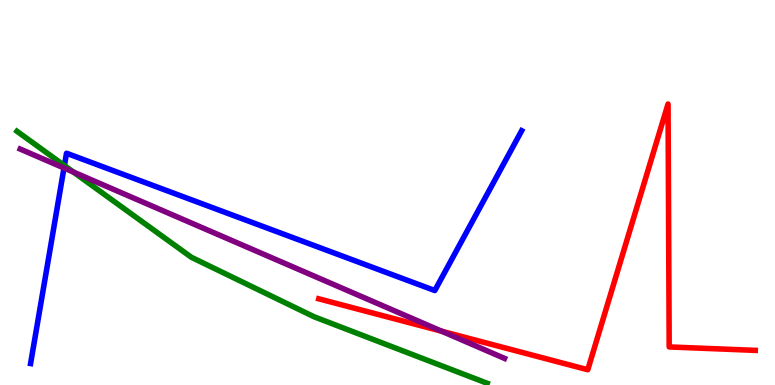[{'lines': ['blue', 'red'], 'intersections': []}, {'lines': ['green', 'red'], 'intersections': []}, {'lines': ['purple', 'red'], 'intersections': [{'x': 5.7, 'y': 1.4}]}, {'lines': ['blue', 'green'], 'intersections': [{'x': 0.831, 'y': 5.7}]}, {'lines': ['blue', 'purple'], 'intersections': [{'x': 0.826, 'y': 5.64}]}, {'lines': ['green', 'purple'], 'intersections': [{'x': 0.947, 'y': 5.53}]}]